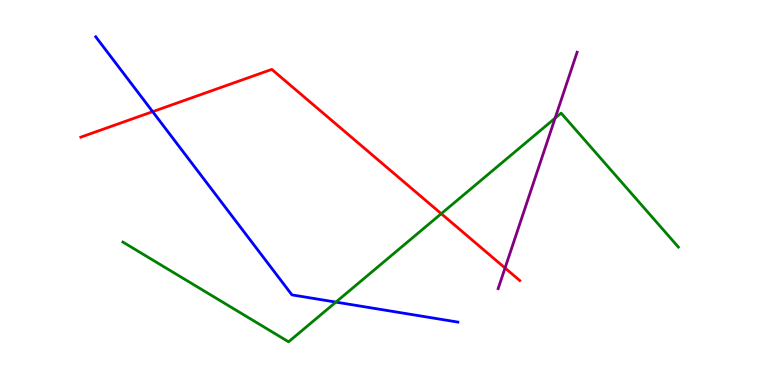[{'lines': ['blue', 'red'], 'intersections': [{'x': 1.97, 'y': 7.1}]}, {'lines': ['green', 'red'], 'intersections': [{'x': 5.69, 'y': 4.45}]}, {'lines': ['purple', 'red'], 'intersections': [{'x': 6.52, 'y': 3.04}]}, {'lines': ['blue', 'green'], 'intersections': [{'x': 4.33, 'y': 2.15}]}, {'lines': ['blue', 'purple'], 'intersections': []}, {'lines': ['green', 'purple'], 'intersections': [{'x': 7.16, 'y': 6.93}]}]